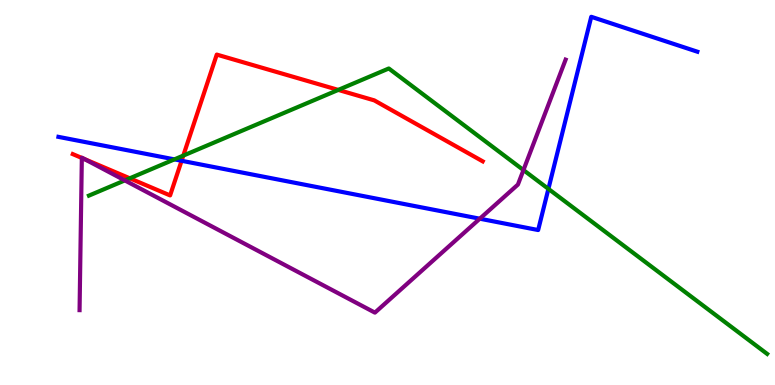[{'lines': ['blue', 'red'], 'intersections': [{'x': 2.34, 'y': 5.82}]}, {'lines': ['green', 'red'], 'intersections': [{'x': 1.67, 'y': 5.37}, {'x': 2.37, 'y': 5.96}, {'x': 4.36, 'y': 7.66}]}, {'lines': ['purple', 'red'], 'intersections': [{'x': 1.06, 'y': 5.9}, {'x': 1.09, 'y': 5.87}]}, {'lines': ['blue', 'green'], 'intersections': [{'x': 2.25, 'y': 5.86}, {'x': 7.08, 'y': 5.09}]}, {'lines': ['blue', 'purple'], 'intersections': [{'x': 6.19, 'y': 4.32}]}, {'lines': ['green', 'purple'], 'intersections': [{'x': 1.61, 'y': 5.31}, {'x': 6.75, 'y': 5.58}]}]